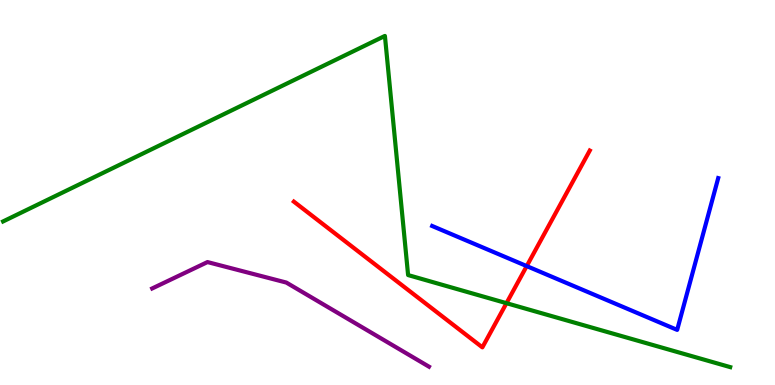[{'lines': ['blue', 'red'], 'intersections': [{'x': 6.8, 'y': 3.09}]}, {'lines': ['green', 'red'], 'intersections': [{'x': 6.54, 'y': 2.13}]}, {'lines': ['purple', 'red'], 'intersections': []}, {'lines': ['blue', 'green'], 'intersections': []}, {'lines': ['blue', 'purple'], 'intersections': []}, {'lines': ['green', 'purple'], 'intersections': []}]